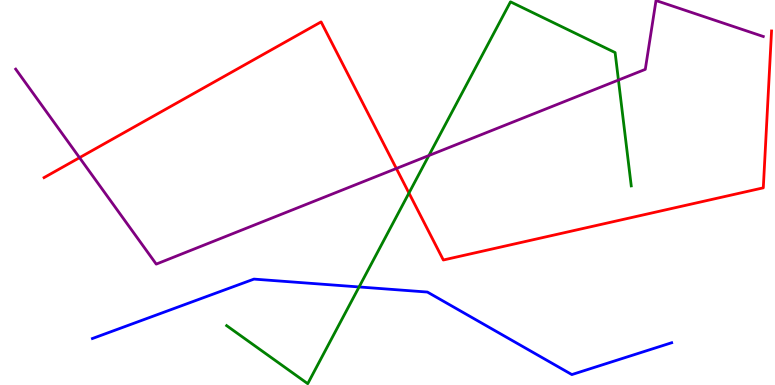[{'lines': ['blue', 'red'], 'intersections': []}, {'lines': ['green', 'red'], 'intersections': [{'x': 5.28, 'y': 4.99}]}, {'lines': ['purple', 'red'], 'intersections': [{'x': 1.03, 'y': 5.9}, {'x': 5.11, 'y': 5.62}]}, {'lines': ['blue', 'green'], 'intersections': [{'x': 4.63, 'y': 2.55}]}, {'lines': ['blue', 'purple'], 'intersections': []}, {'lines': ['green', 'purple'], 'intersections': [{'x': 5.53, 'y': 5.96}, {'x': 7.98, 'y': 7.92}]}]